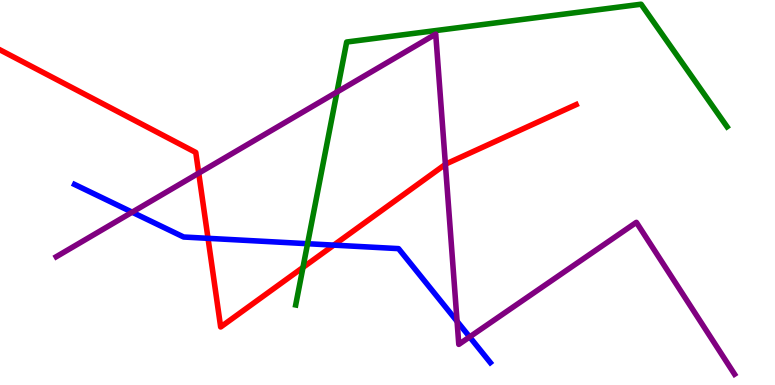[{'lines': ['blue', 'red'], 'intersections': [{'x': 2.68, 'y': 3.81}, {'x': 4.31, 'y': 3.63}]}, {'lines': ['green', 'red'], 'intersections': [{'x': 3.91, 'y': 3.05}]}, {'lines': ['purple', 'red'], 'intersections': [{'x': 2.56, 'y': 5.5}, {'x': 5.75, 'y': 5.73}]}, {'lines': ['blue', 'green'], 'intersections': [{'x': 3.97, 'y': 3.67}]}, {'lines': ['blue', 'purple'], 'intersections': [{'x': 1.71, 'y': 4.49}, {'x': 5.9, 'y': 1.65}, {'x': 6.06, 'y': 1.25}]}, {'lines': ['green', 'purple'], 'intersections': [{'x': 4.35, 'y': 7.61}]}]